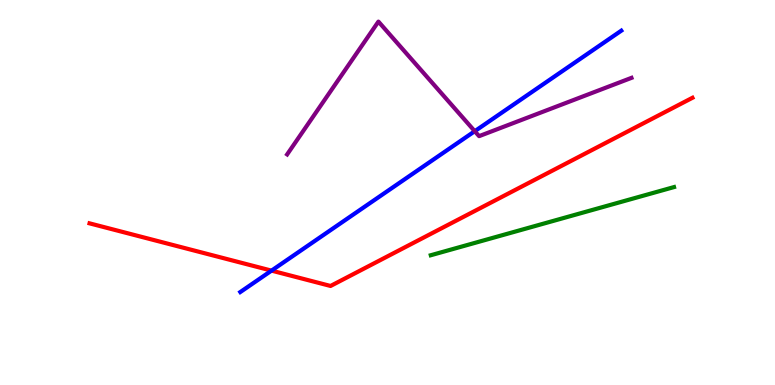[{'lines': ['blue', 'red'], 'intersections': [{'x': 3.5, 'y': 2.97}]}, {'lines': ['green', 'red'], 'intersections': []}, {'lines': ['purple', 'red'], 'intersections': []}, {'lines': ['blue', 'green'], 'intersections': []}, {'lines': ['blue', 'purple'], 'intersections': [{'x': 6.13, 'y': 6.59}]}, {'lines': ['green', 'purple'], 'intersections': []}]